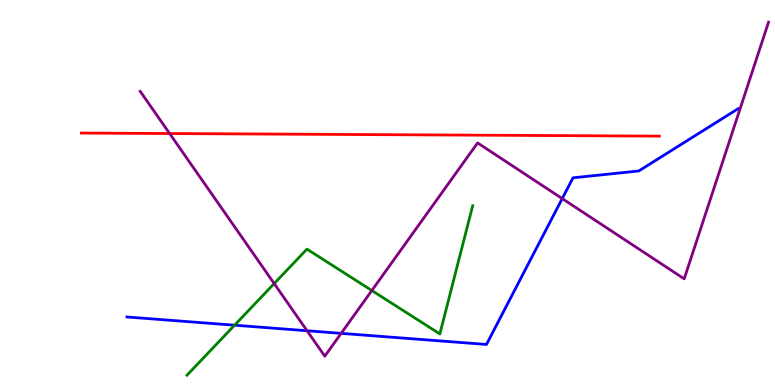[{'lines': ['blue', 'red'], 'intersections': []}, {'lines': ['green', 'red'], 'intersections': []}, {'lines': ['purple', 'red'], 'intersections': [{'x': 2.19, 'y': 6.53}]}, {'lines': ['blue', 'green'], 'intersections': [{'x': 3.03, 'y': 1.55}]}, {'lines': ['blue', 'purple'], 'intersections': [{'x': 3.96, 'y': 1.41}, {'x': 4.4, 'y': 1.34}, {'x': 7.25, 'y': 4.84}]}, {'lines': ['green', 'purple'], 'intersections': [{'x': 3.54, 'y': 2.63}, {'x': 4.8, 'y': 2.45}]}]